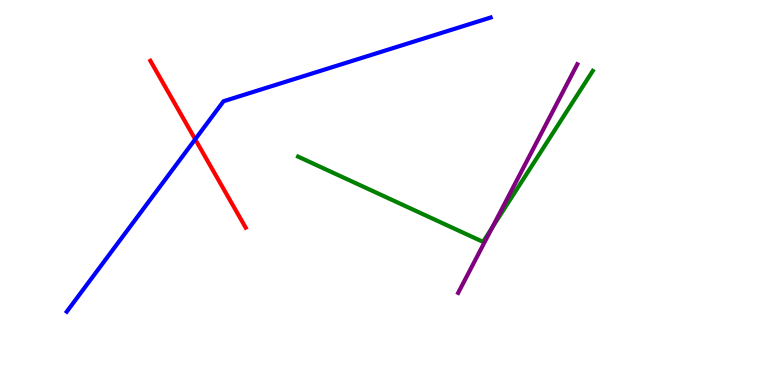[{'lines': ['blue', 'red'], 'intersections': [{'x': 2.52, 'y': 6.38}]}, {'lines': ['green', 'red'], 'intersections': []}, {'lines': ['purple', 'red'], 'intersections': []}, {'lines': ['blue', 'green'], 'intersections': []}, {'lines': ['blue', 'purple'], 'intersections': []}, {'lines': ['green', 'purple'], 'intersections': [{'x': 6.35, 'y': 4.09}]}]